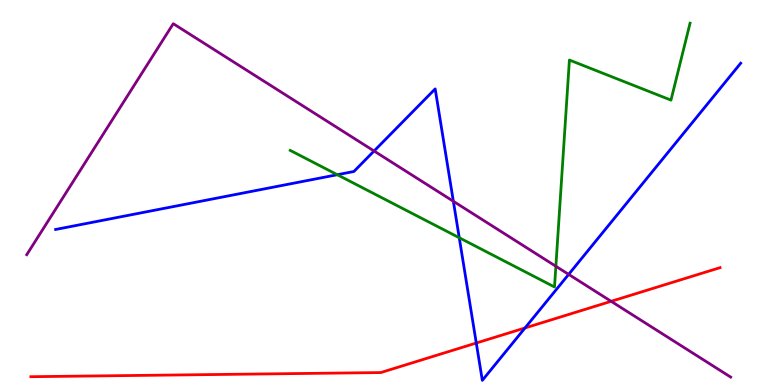[{'lines': ['blue', 'red'], 'intersections': [{'x': 6.15, 'y': 1.09}, {'x': 6.77, 'y': 1.48}]}, {'lines': ['green', 'red'], 'intersections': []}, {'lines': ['purple', 'red'], 'intersections': [{'x': 7.89, 'y': 2.17}]}, {'lines': ['blue', 'green'], 'intersections': [{'x': 4.35, 'y': 5.46}, {'x': 5.93, 'y': 3.82}]}, {'lines': ['blue', 'purple'], 'intersections': [{'x': 4.83, 'y': 6.08}, {'x': 5.85, 'y': 4.77}, {'x': 7.34, 'y': 2.87}]}, {'lines': ['green', 'purple'], 'intersections': [{'x': 7.17, 'y': 3.08}]}]